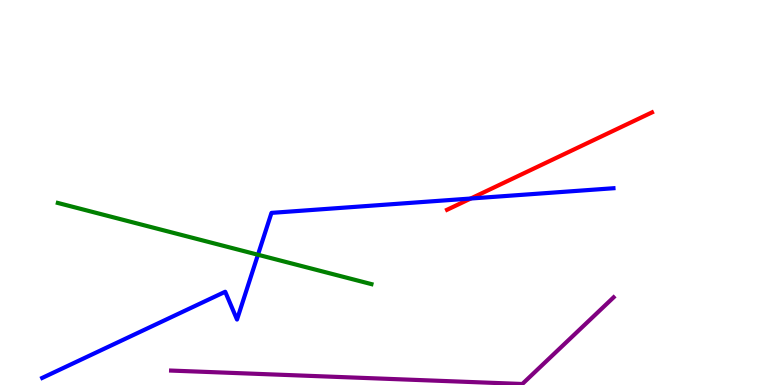[{'lines': ['blue', 'red'], 'intersections': [{'x': 6.07, 'y': 4.84}]}, {'lines': ['green', 'red'], 'intersections': []}, {'lines': ['purple', 'red'], 'intersections': []}, {'lines': ['blue', 'green'], 'intersections': [{'x': 3.33, 'y': 3.38}]}, {'lines': ['blue', 'purple'], 'intersections': []}, {'lines': ['green', 'purple'], 'intersections': []}]